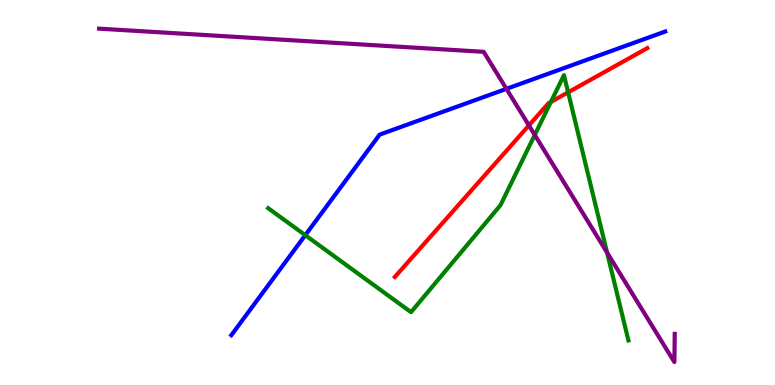[{'lines': ['blue', 'red'], 'intersections': []}, {'lines': ['green', 'red'], 'intersections': [{'x': 7.11, 'y': 7.35}, {'x': 7.33, 'y': 7.6}]}, {'lines': ['purple', 'red'], 'intersections': [{'x': 6.82, 'y': 6.74}]}, {'lines': ['blue', 'green'], 'intersections': [{'x': 3.94, 'y': 3.89}]}, {'lines': ['blue', 'purple'], 'intersections': [{'x': 6.53, 'y': 7.69}]}, {'lines': ['green', 'purple'], 'intersections': [{'x': 6.9, 'y': 6.5}, {'x': 7.83, 'y': 3.44}]}]